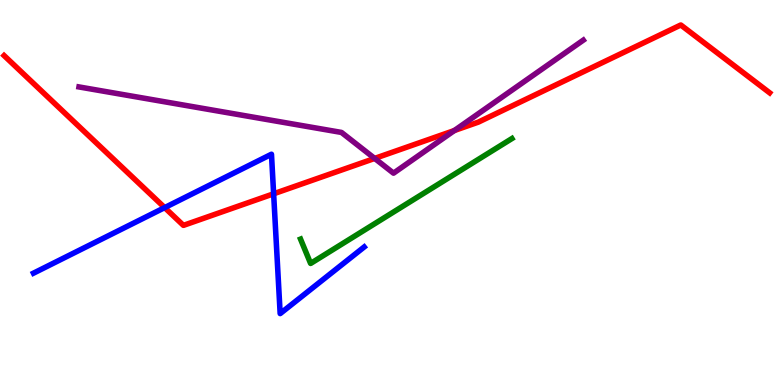[{'lines': ['blue', 'red'], 'intersections': [{'x': 2.12, 'y': 4.61}, {'x': 3.53, 'y': 4.97}]}, {'lines': ['green', 'red'], 'intersections': []}, {'lines': ['purple', 'red'], 'intersections': [{'x': 4.83, 'y': 5.89}, {'x': 5.86, 'y': 6.61}]}, {'lines': ['blue', 'green'], 'intersections': []}, {'lines': ['blue', 'purple'], 'intersections': []}, {'lines': ['green', 'purple'], 'intersections': []}]